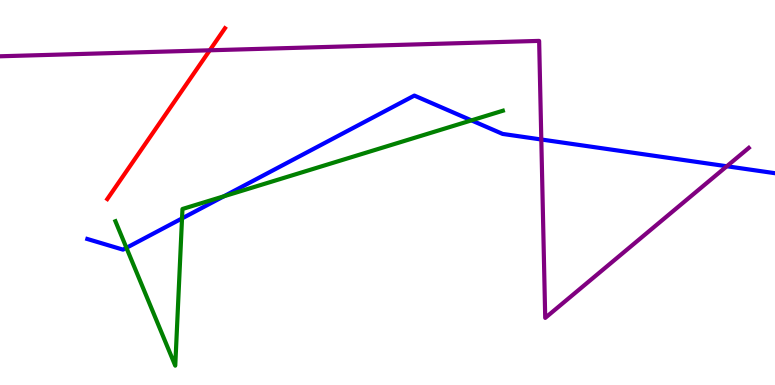[{'lines': ['blue', 'red'], 'intersections': []}, {'lines': ['green', 'red'], 'intersections': []}, {'lines': ['purple', 'red'], 'intersections': [{'x': 2.71, 'y': 8.69}]}, {'lines': ['blue', 'green'], 'intersections': [{'x': 1.63, 'y': 3.56}, {'x': 2.35, 'y': 4.33}, {'x': 2.89, 'y': 4.9}, {'x': 6.08, 'y': 6.87}]}, {'lines': ['blue', 'purple'], 'intersections': [{'x': 6.98, 'y': 6.38}, {'x': 9.38, 'y': 5.68}]}, {'lines': ['green', 'purple'], 'intersections': []}]